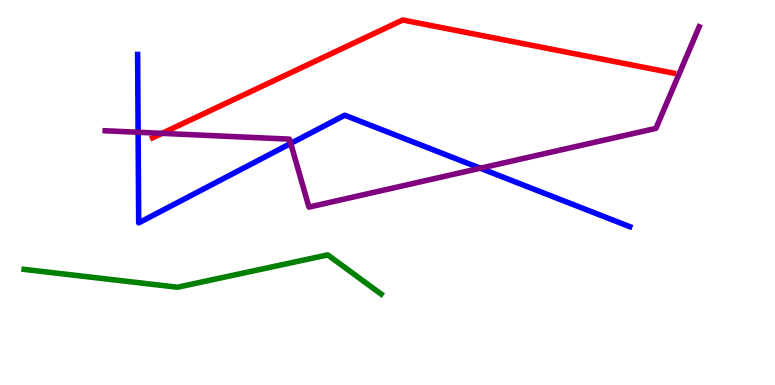[{'lines': ['blue', 'red'], 'intersections': []}, {'lines': ['green', 'red'], 'intersections': []}, {'lines': ['purple', 'red'], 'intersections': [{'x': 2.09, 'y': 6.54}]}, {'lines': ['blue', 'green'], 'intersections': []}, {'lines': ['blue', 'purple'], 'intersections': [{'x': 1.78, 'y': 6.56}, {'x': 3.75, 'y': 6.27}, {'x': 6.2, 'y': 5.63}]}, {'lines': ['green', 'purple'], 'intersections': []}]